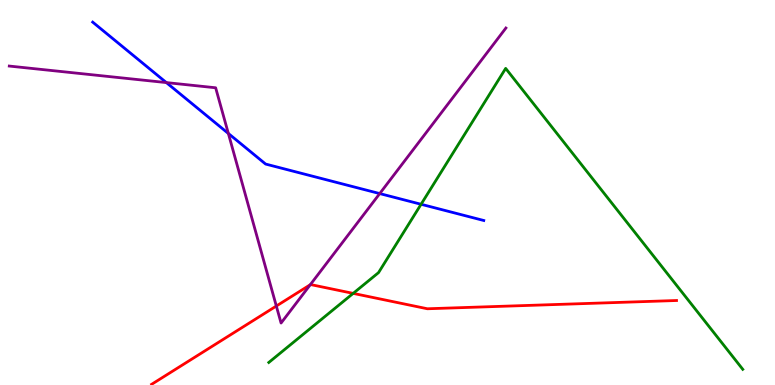[{'lines': ['blue', 'red'], 'intersections': []}, {'lines': ['green', 'red'], 'intersections': [{'x': 4.56, 'y': 2.38}]}, {'lines': ['purple', 'red'], 'intersections': [{'x': 3.57, 'y': 2.05}, {'x': 4.0, 'y': 2.6}]}, {'lines': ['blue', 'green'], 'intersections': [{'x': 5.43, 'y': 4.69}]}, {'lines': ['blue', 'purple'], 'intersections': [{'x': 2.15, 'y': 7.85}, {'x': 2.95, 'y': 6.53}, {'x': 4.9, 'y': 4.97}]}, {'lines': ['green', 'purple'], 'intersections': []}]